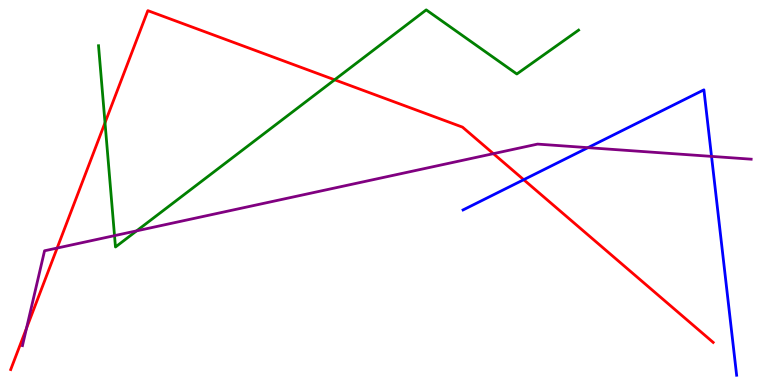[{'lines': ['blue', 'red'], 'intersections': [{'x': 6.76, 'y': 5.33}]}, {'lines': ['green', 'red'], 'intersections': [{'x': 1.35, 'y': 6.81}, {'x': 4.32, 'y': 7.93}]}, {'lines': ['purple', 'red'], 'intersections': [{'x': 0.342, 'y': 1.48}, {'x': 0.737, 'y': 3.56}, {'x': 6.37, 'y': 6.01}]}, {'lines': ['blue', 'green'], 'intersections': []}, {'lines': ['blue', 'purple'], 'intersections': [{'x': 7.59, 'y': 6.16}, {'x': 9.18, 'y': 5.94}]}, {'lines': ['green', 'purple'], 'intersections': [{'x': 1.48, 'y': 3.88}, {'x': 1.76, 'y': 4.0}]}]